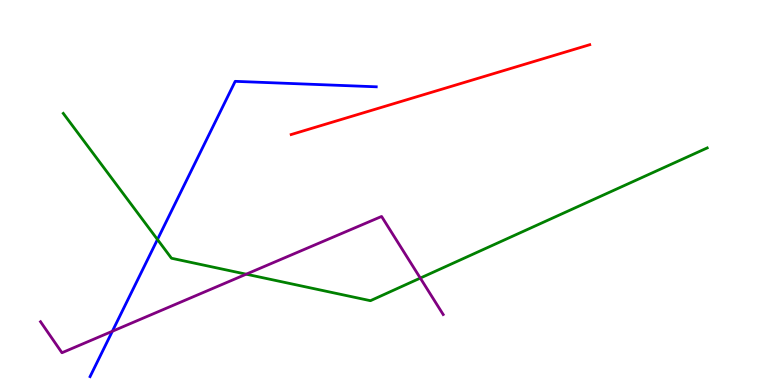[{'lines': ['blue', 'red'], 'intersections': []}, {'lines': ['green', 'red'], 'intersections': []}, {'lines': ['purple', 'red'], 'intersections': []}, {'lines': ['blue', 'green'], 'intersections': [{'x': 2.03, 'y': 3.78}]}, {'lines': ['blue', 'purple'], 'intersections': [{'x': 1.45, 'y': 1.4}]}, {'lines': ['green', 'purple'], 'intersections': [{'x': 3.18, 'y': 2.88}, {'x': 5.42, 'y': 2.78}]}]